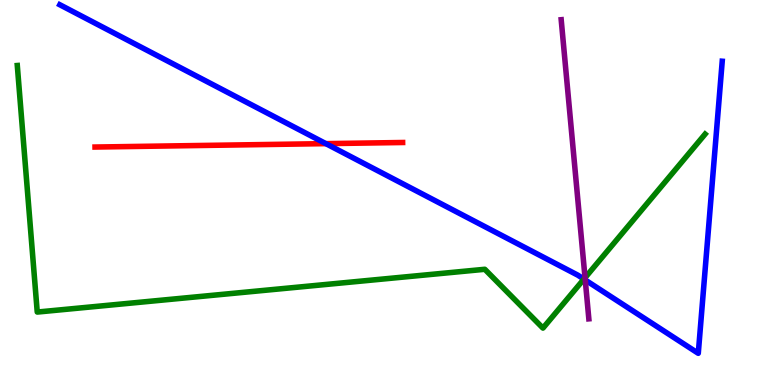[{'lines': ['blue', 'red'], 'intersections': [{'x': 4.2, 'y': 6.27}]}, {'lines': ['green', 'red'], 'intersections': []}, {'lines': ['purple', 'red'], 'intersections': []}, {'lines': ['blue', 'green'], 'intersections': [{'x': 7.53, 'y': 2.75}]}, {'lines': ['blue', 'purple'], 'intersections': [{'x': 7.55, 'y': 2.73}]}, {'lines': ['green', 'purple'], 'intersections': [{'x': 7.55, 'y': 2.79}]}]